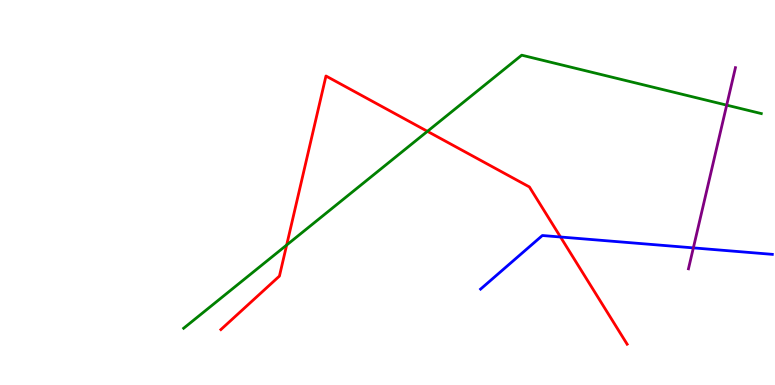[{'lines': ['blue', 'red'], 'intersections': [{'x': 7.23, 'y': 3.84}]}, {'lines': ['green', 'red'], 'intersections': [{'x': 3.7, 'y': 3.64}, {'x': 5.52, 'y': 6.59}]}, {'lines': ['purple', 'red'], 'intersections': []}, {'lines': ['blue', 'green'], 'intersections': []}, {'lines': ['blue', 'purple'], 'intersections': [{'x': 8.95, 'y': 3.56}]}, {'lines': ['green', 'purple'], 'intersections': [{'x': 9.38, 'y': 7.27}]}]